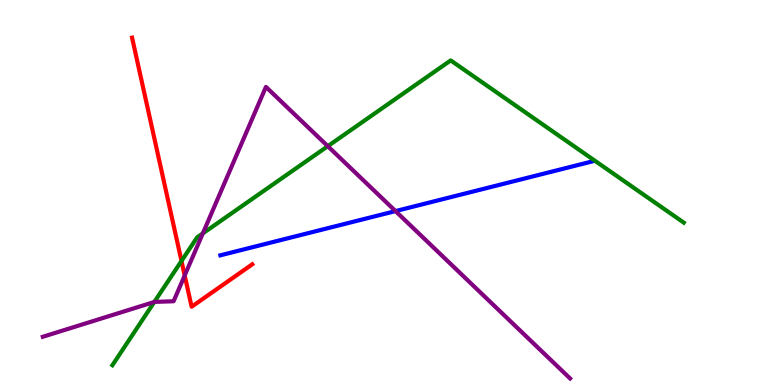[{'lines': ['blue', 'red'], 'intersections': []}, {'lines': ['green', 'red'], 'intersections': [{'x': 2.34, 'y': 3.22}]}, {'lines': ['purple', 'red'], 'intersections': [{'x': 2.38, 'y': 2.85}]}, {'lines': ['blue', 'green'], 'intersections': []}, {'lines': ['blue', 'purple'], 'intersections': [{'x': 5.1, 'y': 4.52}]}, {'lines': ['green', 'purple'], 'intersections': [{'x': 1.99, 'y': 2.16}, {'x': 2.62, 'y': 3.94}, {'x': 4.23, 'y': 6.2}]}]